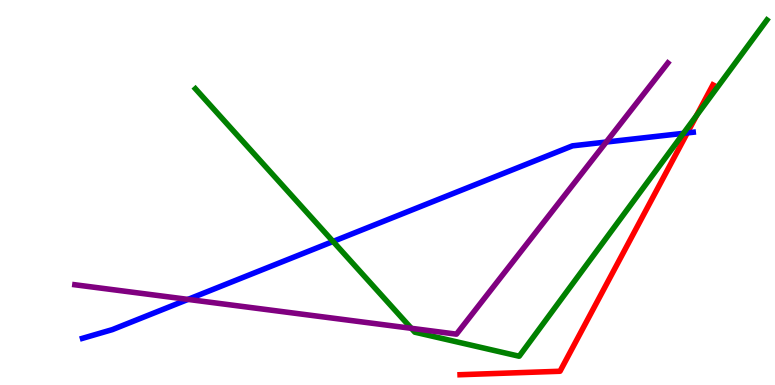[{'lines': ['blue', 'red'], 'intersections': [{'x': 8.87, 'y': 6.55}]}, {'lines': ['green', 'red'], 'intersections': [{'x': 8.99, 'y': 7.0}]}, {'lines': ['purple', 'red'], 'intersections': []}, {'lines': ['blue', 'green'], 'intersections': [{'x': 4.3, 'y': 3.73}, {'x': 8.82, 'y': 6.54}]}, {'lines': ['blue', 'purple'], 'intersections': [{'x': 2.43, 'y': 2.22}, {'x': 7.82, 'y': 6.31}]}, {'lines': ['green', 'purple'], 'intersections': [{'x': 5.31, 'y': 1.47}]}]